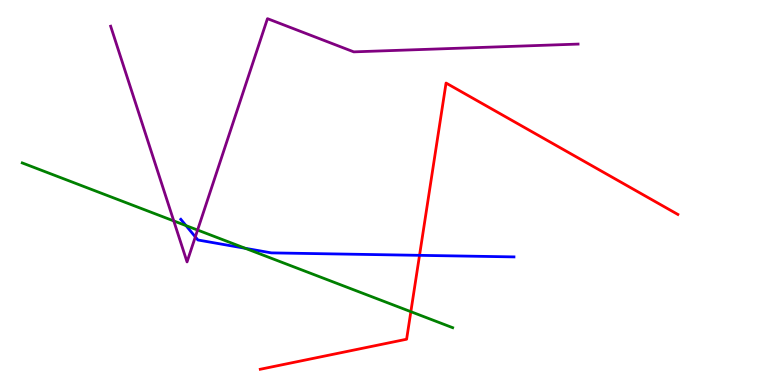[{'lines': ['blue', 'red'], 'intersections': [{'x': 5.41, 'y': 3.37}]}, {'lines': ['green', 'red'], 'intersections': [{'x': 5.3, 'y': 1.9}]}, {'lines': ['purple', 'red'], 'intersections': []}, {'lines': ['blue', 'green'], 'intersections': [{'x': 2.4, 'y': 4.14}, {'x': 3.17, 'y': 3.55}]}, {'lines': ['blue', 'purple'], 'intersections': [{'x': 2.52, 'y': 3.85}]}, {'lines': ['green', 'purple'], 'intersections': [{'x': 2.24, 'y': 4.26}, {'x': 2.55, 'y': 4.02}]}]